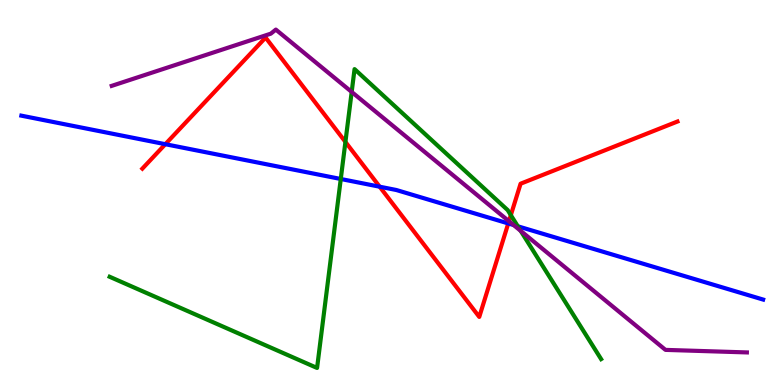[{'lines': ['blue', 'red'], 'intersections': [{'x': 2.13, 'y': 6.25}, {'x': 4.9, 'y': 5.15}, {'x': 6.56, 'y': 4.2}]}, {'lines': ['green', 'red'], 'intersections': [{'x': 4.46, 'y': 6.31}, {'x': 6.59, 'y': 4.41}]}, {'lines': ['purple', 'red'], 'intersections': [{'x': 6.57, 'y': 4.25}]}, {'lines': ['blue', 'green'], 'intersections': [{'x': 4.4, 'y': 5.35}, {'x': 6.68, 'y': 4.12}]}, {'lines': ['blue', 'purple'], 'intersections': [{'x': 6.63, 'y': 4.16}]}, {'lines': ['green', 'purple'], 'intersections': [{'x': 4.54, 'y': 7.61}, {'x': 6.72, 'y': 4.0}]}]